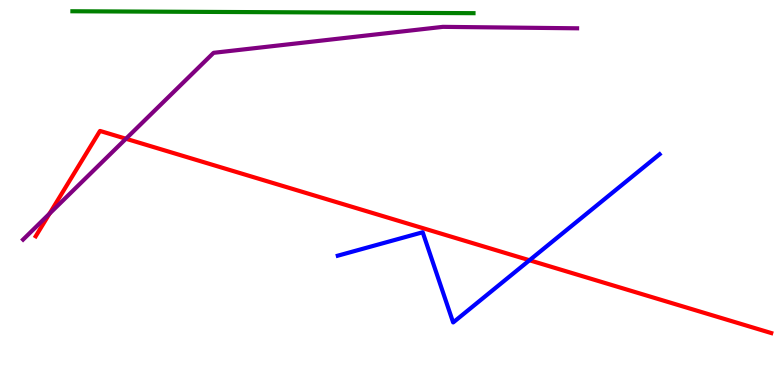[{'lines': ['blue', 'red'], 'intersections': [{'x': 6.83, 'y': 3.24}]}, {'lines': ['green', 'red'], 'intersections': []}, {'lines': ['purple', 'red'], 'intersections': [{'x': 0.639, 'y': 4.45}, {'x': 1.63, 'y': 6.4}]}, {'lines': ['blue', 'green'], 'intersections': []}, {'lines': ['blue', 'purple'], 'intersections': []}, {'lines': ['green', 'purple'], 'intersections': []}]